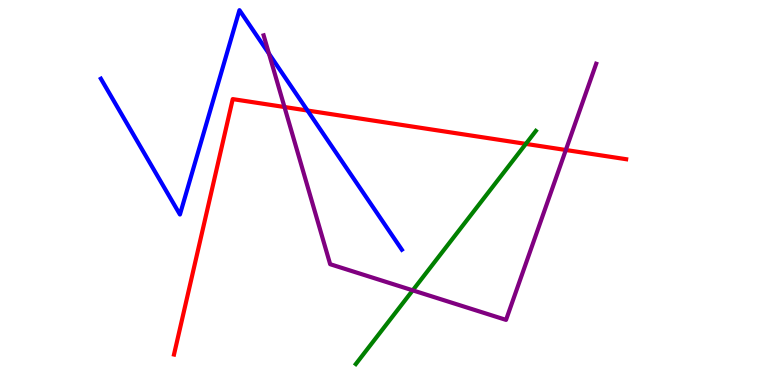[{'lines': ['blue', 'red'], 'intersections': [{'x': 3.97, 'y': 7.13}]}, {'lines': ['green', 'red'], 'intersections': [{'x': 6.79, 'y': 6.26}]}, {'lines': ['purple', 'red'], 'intersections': [{'x': 3.67, 'y': 7.22}, {'x': 7.3, 'y': 6.1}]}, {'lines': ['blue', 'green'], 'intersections': []}, {'lines': ['blue', 'purple'], 'intersections': [{'x': 3.47, 'y': 8.61}]}, {'lines': ['green', 'purple'], 'intersections': [{'x': 5.33, 'y': 2.46}]}]